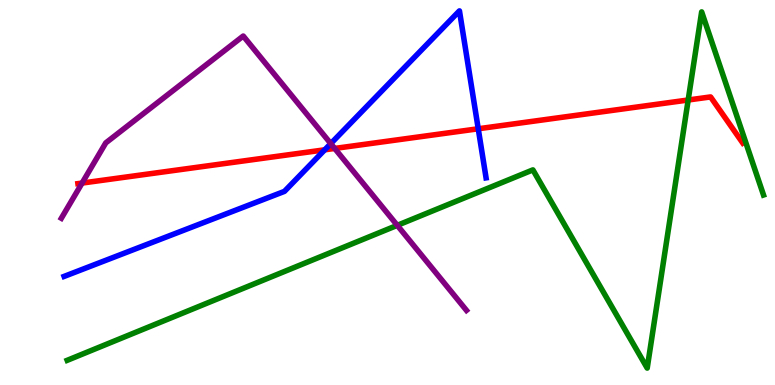[{'lines': ['blue', 'red'], 'intersections': [{'x': 4.19, 'y': 6.11}, {'x': 6.17, 'y': 6.66}]}, {'lines': ['green', 'red'], 'intersections': [{'x': 8.88, 'y': 7.4}]}, {'lines': ['purple', 'red'], 'intersections': [{'x': 1.06, 'y': 5.25}, {'x': 4.32, 'y': 6.14}]}, {'lines': ['blue', 'green'], 'intersections': []}, {'lines': ['blue', 'purple'], 'intersections': [{'x': 4.27, 'y': 6.27}]}, {'lines': ['green', 'purple'], 'intersections': [{'x': 5.13, 'y': 4.15}]}]